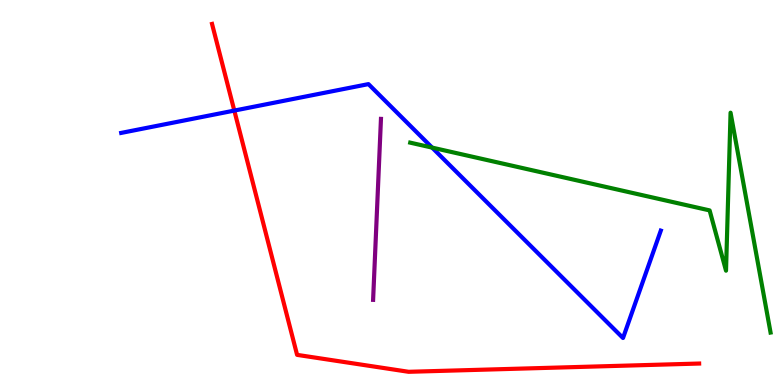[{'lines': ['blue', 'red'], 'intersections': [{'x': 3.02, 'y': 7.13}]}, {'lines': ['green', 'red'], 'intersections': []}, {'lines': ['purple', 'red'], 'intersections': []}, {'lines': ['blue', 'green'], 'intersections': [{'x': 5.58, 'y': 6.17}]}, {'lines': ['blue', 'purple'], 'intersections': []}, {'lines': ['green', 'purple'], 'intersections': []}]